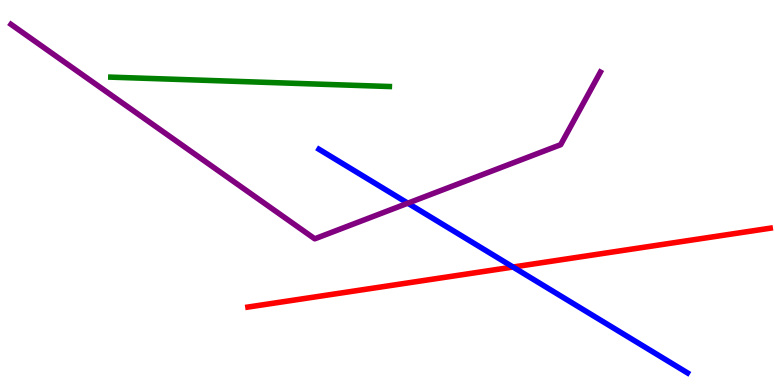[{'lines': ['blue', 'red'], 'intersections': [{'x': 6.62, 'y': 3.06}]}, {'lines': ['green', 'red'], 'intersections': []}, {'lines': ['purple', 'red'], 'intersections': []}, {'lines': ['blue', 'green'], 'intersections': []}, {'lines': ['blue', 'purple'], 'intersections': [{'x': 5.26, 'y': 4.72}]}, {'lines': ['green', 'purple'], 'intersections': []}]